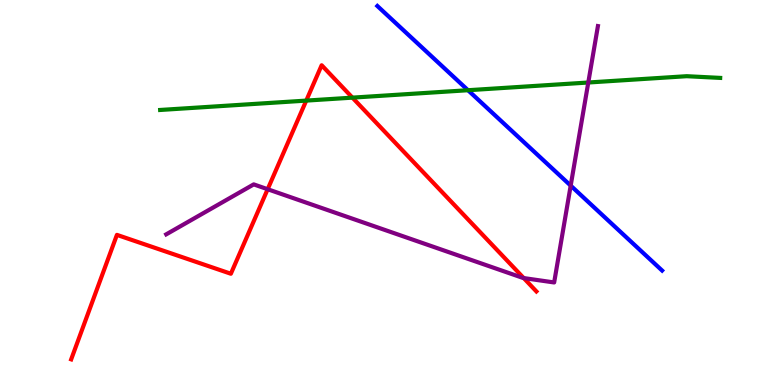[{'lines': ['blue', 'red'], 'intersections': []}, {'lines': ['green', 'red'], 'intersections': [{'x': 3.95, 'y': 7.39}, {'x': 4.55, 'y': 7.46}]}, {'lines': ['purple', 'red'], 'intersections': [{'x': 3.45, 'y': 5.09}, {'x': 6.76, 'y': 2.78}]}, {'lines': ['blue', 'green'], 'intersections': [{'x': 6.04, 'y': 7.66}]}, {'lines': ['blue', 'purple'], 'intersections': [{'x': 7.36, 'y': 5.18}]}, {'lines': ['green', 'purple'], 'intersections': [{'x': 7.59, 'y': 7.86}]}]